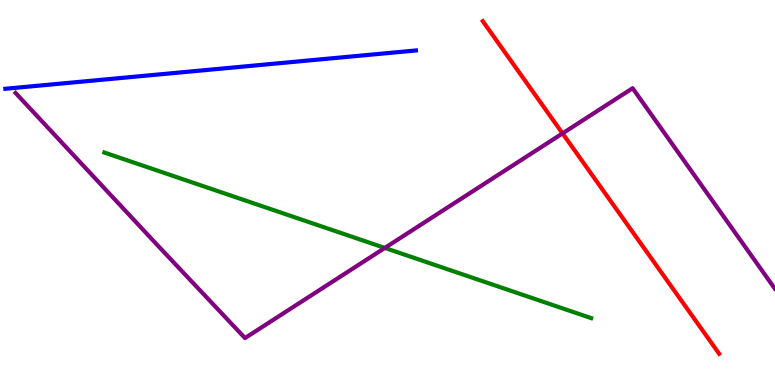[{'lines': ['blue', 'red'], 'intersections': []}, {'lines': ['green', 'red'], 'intersections': []}, {'lines': ['purple', 'red'], 'intersections': [{'x': 7.26, 'y': 6.54}]}, {'lines': ['blue', 'green'], 'intersections': []}, {'lines': ['blue', 'purple'], 'intersections': []}, {'lines': ['green', 'purple'], 'intersections': [{'x': 4.97, 'y': 3.56}]}]